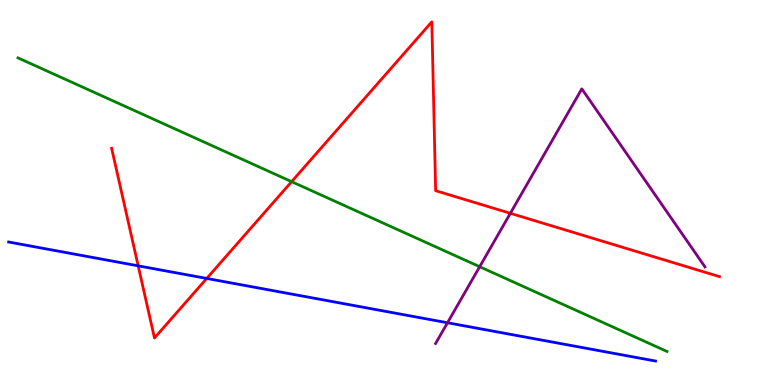[{'lines': ['blue', 'red'], 'intersections': [{'x': 1.78, 'y': 3.1}, {'x': 2.67, 'y': 2.77}]}, {'lines': ['green', 'red'], 'intersections': [{'x': 3.76, 'y': 5.28}]}, {'lines': ['purple', 'red'], 'intersections': [{'x': 6.59, 'y': 4.46}]}, {'lines': ['blue', 'green'], 'intersections': []}, {'lines': ['blue', 'purple'], 'intersections': [{'x': 5.77, 'y': 1.62}]}, {'lines': ['green', 'purple'], 'intersections': [{'x': 6.19, 'y': 3.07}]}]